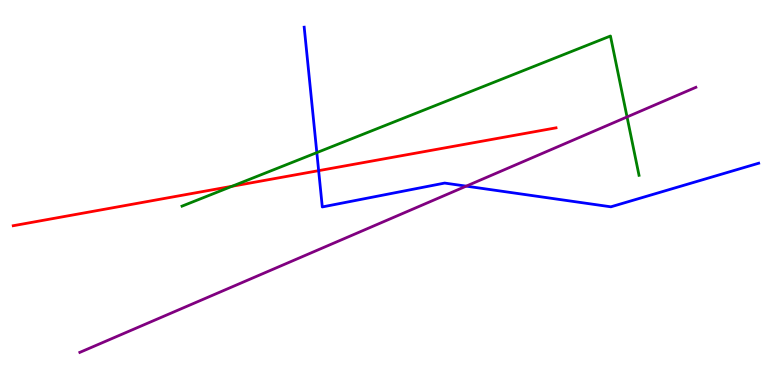[{'lines': ['blue', 'red'], 'intersections': [{'x': 4.11, 'y': 5.57}]}, {'lines': ['green', 'red'], 'intersections': [{'x': 2.99, 'y': 5.16}]}, {'lines': ['purple', 'red'], 'intersections': []}, {'lines': ['blue', 'green'], 'intersections': [{'x': 4.09, 'y': 6.04}]}, {'lines': ['blue', 'purple'], 'intersections': [{'x': 6.02, 'y': 5.17}]}, {'lines': ['green', 'purple'], 'intersections': [{'x': 8.09, 'y': 6.96}]}]